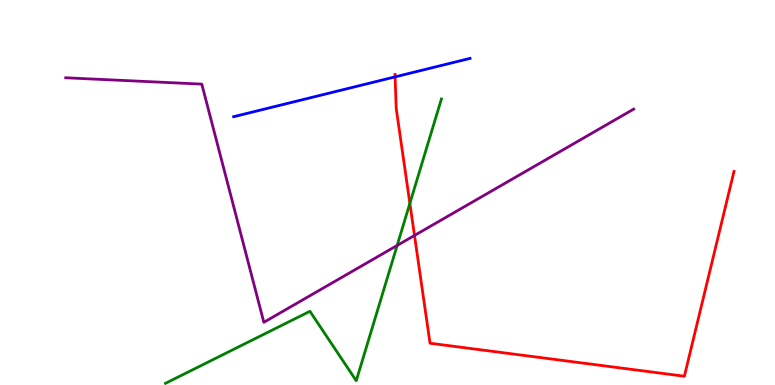[{'lines': ['blue', 'red'], 'intersections': [{'x': 5.1, 'y': 8.0}]}, {'lines': ['green', 'red'], 'intersections': [{'x': 5.29, 'y': 4.72}]}, {'lines': ['purple', 'red'], 'intersections': [{'x': 5.35, 'y': 3.88}]}, {'lines': ['blue', 'green'], 'intersections': []}, {'lines': ['blue', 'purple'], 'intersections': []}, {'lines': ['green', 'purple'], 'intersections': [{'x': 5.12, 'y': 3.62}]}]